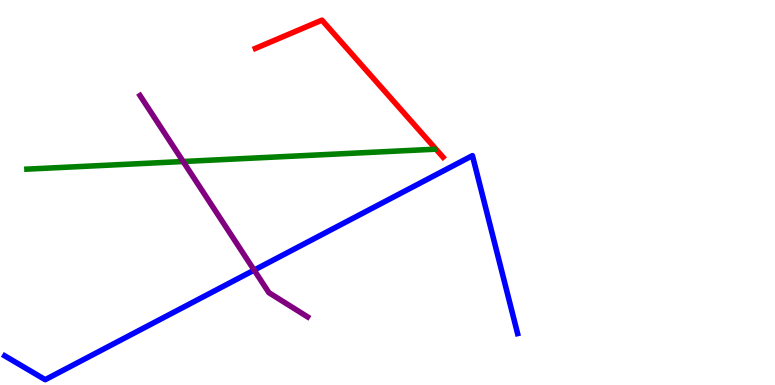[{'lines': ['blue', 'red'], 'intersections': []}, {'lines': ['green', 'red'], 'intersections': []}, {'lines': ['purple', 'red'], 'intersections': []}, {'lines': ['blue', 'green'], 'intersections': []}, {'lines': ['blue', 'purple'], 'intersections': [{'x': 3.28, 'y': 2.98}]}, {'lines': ['green', 'purple'], 'intersections': [{'x': 2.36, 'y': 5.8}]}]